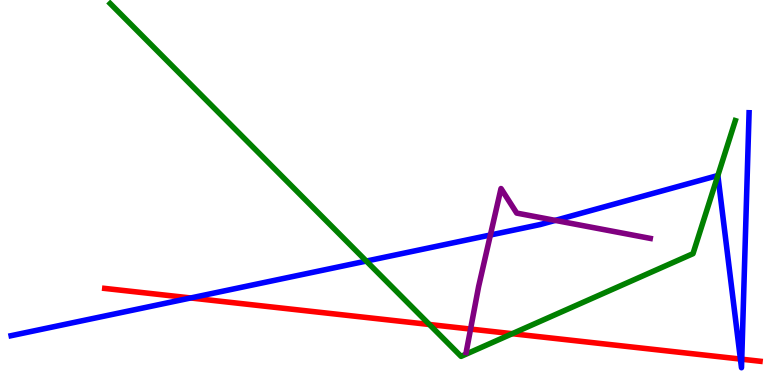[{'lines': ['blue', 'red'], 'intersections': [{'x': 2.46, 'y': 2.26}, {'x': 9.55, 'y': 0.674}, {'x': 9.57, 'y': 0.67}]}, {'lines': ['green', 'red'], 'intersections': [{'x': 5.54, 'y': 1.57}, {'x': 6.61, 'y': 1.33}]}, {'lines': ['purple', 'red'], 'intersections': [{'x': 6.07, 'y': 1.45}]}, {'lines': ['blue', 'green'], 'intersections': [{'x': 4.73, 'y': 3.22}, {'x': 9.26, 'y': 5.44}]}, {'lines': ['blue', 'purple'], 'intersections': [{'x': 6.33, 'y': 3.9}, {'x': 7.16, 'y': 4.28}]}, {'lines': ['green', 'purple'], 'intersections': []}]